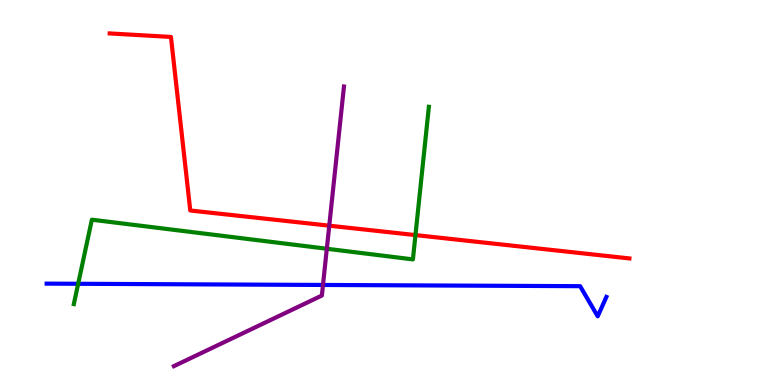[{'lines': ['blue', 'red'], 'intersections': []}, {'lines': ['green', 'red'], 'intersections': [{'x': 5.36, 'y': 3.89}]}, {'lines': ['purple', 'red'], 'intersections': [{'x': 4.25, 'y': 4.14}]}, {'lines': ['blue', 'green'], 'intersections': [{'x': 1.01, 'y': 2.63}]}, {'lines': ['blue', 'purple'], 'intersections': [{'x': 4.17, 'y': 2.6}]}, {'lines': ['green', 'purple'], 'intersections': [{'x': 4.22, 'y': 3.54}]}]